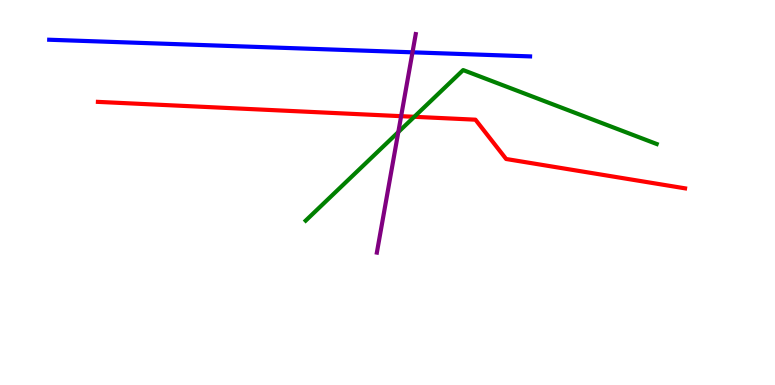[{'lines': ['blue', 'red'], 'intersections': []}, {'lines': ['green', 'red'], 'intersections': [{'x': 5.35, 'y': 6.97}]}, {'lines': ['purple', 'red'], 'intersections': [{'x': 5.18, 'y': 6.98}]}, {'lines': ['blue', 'green'], 'intersections': []}, {'lines': ['blue', 'purple'], 'intersections': [{'x': 5.32, 'y': 8.64}]}, {'lines': ['green', 'purple'], 'intersections': [{'x': 5.14, 'y': 6.57}]}]